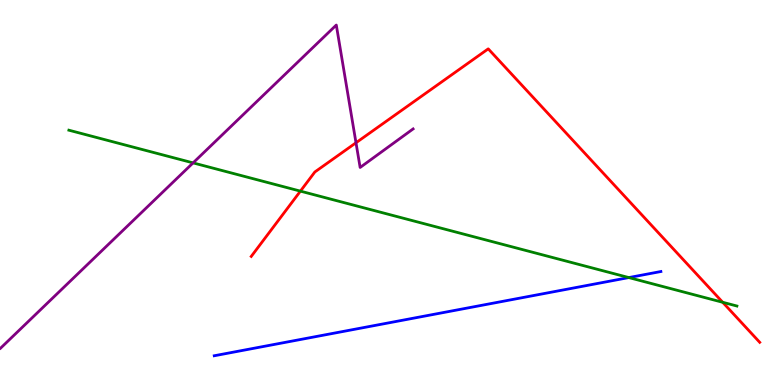[{'lines': ['blue', 'red'], 'intersections': []}, {'lines': ['green', 'red'], 'intersections': [{'x': 3.88, 'y': 5.04}, {'x': 9.33, 'y': 2.15}]}, {'lines': ['purple', 'red'], 'intersections': [{'x': 4.59, 'y': 6.29}]}, {'lines': ['blue', 'green'], 'intersections': [{'x': 8.11, 'y': 2.79}]}, {'lines': ['blue', 'purple'], 'intersections': []}, {'lines': ['green', 'purple'], 'intersections': [{'x': 2.49, 'y': 5.77}]}]